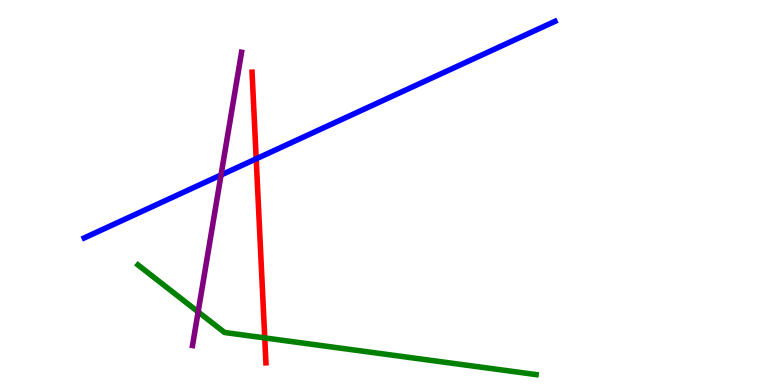[{'lines': ['blue', 'red'], 'intersections': [{'x': 3.31, 'y': 5.87}]}, {'lines': ['green', 'red'], 'intersections': [{'x': 3.42, 'y': 1.22}]}, {'lines': ['purple', 'red'], 'intersections': []}, {'lines': ['blue', 'green'], 'intersections': []}, {'lines': ['blue', 'purple'], 'intersections': [{'x': 2.85, 'y': 5.45}]}, {'lines': ['green', 'purple'], 'intersections': [{'x': 2.56, 'y': 1.9}]}]